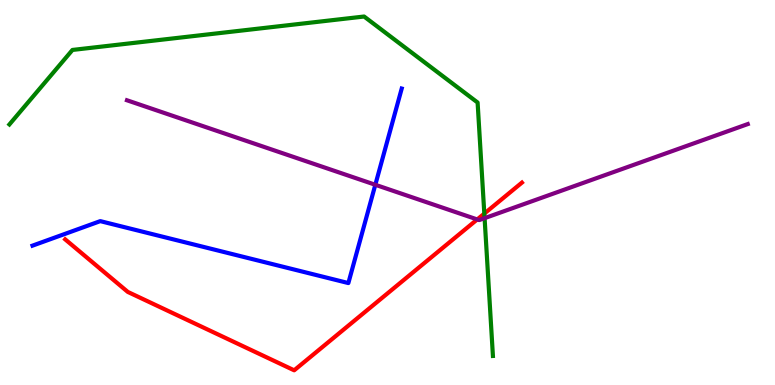[{'lines': ['blue', 'red'], 'intersections': []}, {'lines': ['green', 'red'], 'intersections': [{'x': 6.25, 'y': 4.45}]}, {'lines': ['purple', 'red'], 'intersections': [{'x': 6.16, 'y': 4.3}]}, {'lines': ['blue', 'green'], 'intersections': []}, {'lines': ['blue', 'purple'], 'intersections': [{'x': 4.84, 'y': 5.2}]}, {'lines': ['green', 'purple'], 'intersections': [{'x': 6.25, 'y': 4.33}]}]